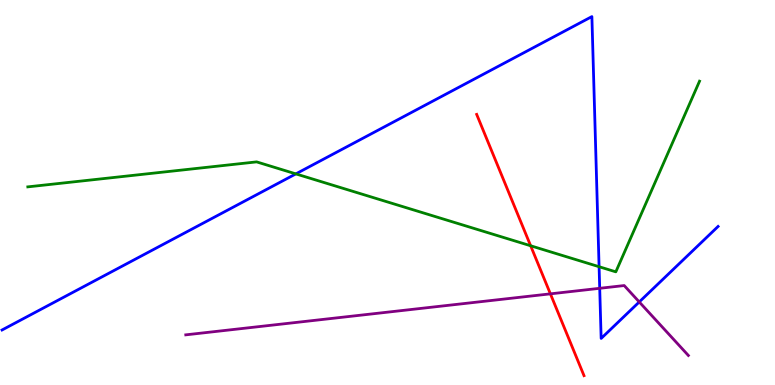[{'lines': ['blue', 'red'], 'intersections': []}, {'lines': ['green', 'red'], 'intersections': [{'x': 6.85, 'y': 3.62}]}, {'lines': ['purple', 'red'], 'intersections': [{'x': 7.1, 'y': 2.37}]}, {'lines': ['blue', 'green'], 'intersections': [{'x': 3.82, 'y': 5.48}, {'x': 7.73, 'y': 3.07}]}, {'lines': ['blue', 'purple'], 'intersections': [{'x': 7.74, 'y': 2.51}, {'x': 8.25, 'y': 2.16}]}, {'lines': ['green', 'purple'], 'intersections': []}]